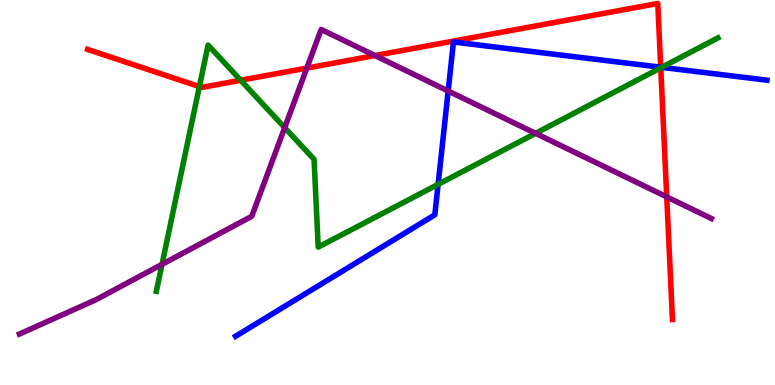[{'lines': ['blue', 'red'], 'intersections': [{'x': 8.53, 'y': 8.25}]}, {'lines': ['green', 'red'], 'intersections': [{'x': 2.57, 'y': 7.75}, {'x': 3.11, 'y': 7.92}, {'x': 8.53, 'y': 8.24}]}, {'lines': ['purple', 'red'], 'intersections': [{'x': 3.96, 'y': 8.23}, {'x': 4.84, 'y': 8.56}, {'x': 8.6, 'y': 4.89}]}, {'lines': ['blue', 'green'], 'intersections': [{'x': 5.65, 'y': 5.21}, {'x': 8.54, 'y': 8.25}]}, {'lines': ['blue', 'purple'], 'intersections': [{'x': 5.78, 'y': 7.64}]}, {'lines': ['green', 'purple'], 'intersections': [{'x': 2.09, 'y': 3.13}, {'x': 3.67, 'y': 6.68}, {'x': 6.91, 'y': 6.54}]}]